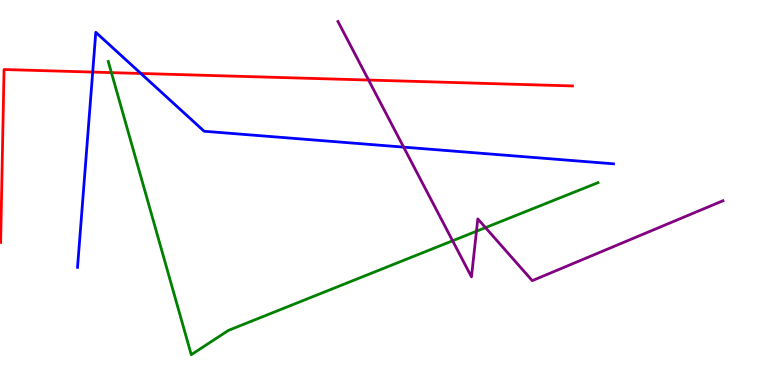[{'lines': ['blue', 'red'], 'intersections': [{'x': 1.2, 'y': 8.13}, {'x': 1.82, 'y': 8.09}]}, {'lines': ['green', 'red'], 'intersections': [{'x': 1.44, 'y': 8.11}]}, {'lines': ['purple', 'red'], 'intersections': [{'x': 4.76, 'y': 7.92}]}, {'lines': ['blue', 'green'], 'intersections': []}, {'lines': ['blue', 'purple'], 'intersections': [{'x': 5.21, 'y': 6.18}]}, {'lines': ['green', 'purple'], 'intersections': [{'x': 5.84, 'y': 3.75}, {'x': 6.15, 'y': 3.99}, {'x': 6.26, 'y': 4.09}]}]